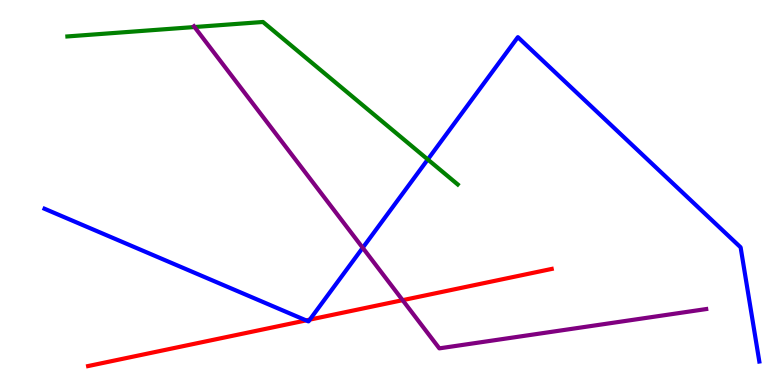[{'lines': ['blue', 'red'], 'intersections': [{'x': 3.95, 'y': 1.68}, {'x': 4.0, 'y': 1.7}]}, {'lines': ['green', 'red'], 'intersections': []}, {'lines': ['purple', 'red'], 'intersections': [{'x': 5.2, 'y': 2.2}]}, {'lines': ['blue', 'green'], 'intersections': [{'x': 5.52, 'y': 5.86}]}, {'lines': ['blue', 'purple'], 'intersections': [{'x': 4.68, 'y': 3.56}]}, {'lines': ['green', 'purple'], 'intersections': [{'x': 2.51, 'y': 9.3}]}]